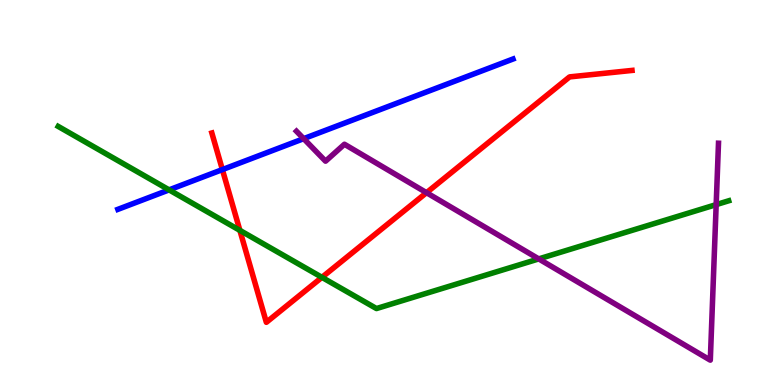[{'lines': ['blue', 'red'], 'intersections': [{'x': 2.87, 'y': 5.59}]}, {'lines': ['green', 'red'], 'intersections': [{'x': 3.1, 'y': 4.02}, {'x': 4.15, 'y': 2.8}]}, {'lines': ['purple', 'red'], 'intersections': [{'x': 5.5, 'y': 5.0}]}, {'lines': ['blue', 'green'], 'intersections': [{'x': 2.18, 'y': 5.07}]}, {'lines': ['blue', 'purple'], 'intersections': [{'x': 3.92, 'y': 6.4}]}, {'lines': ['green', 'purple'], 'intersections': [{'x': 6.95, 'y': 3.28}, {'x': 9.24, 'y': 4.69}]}]